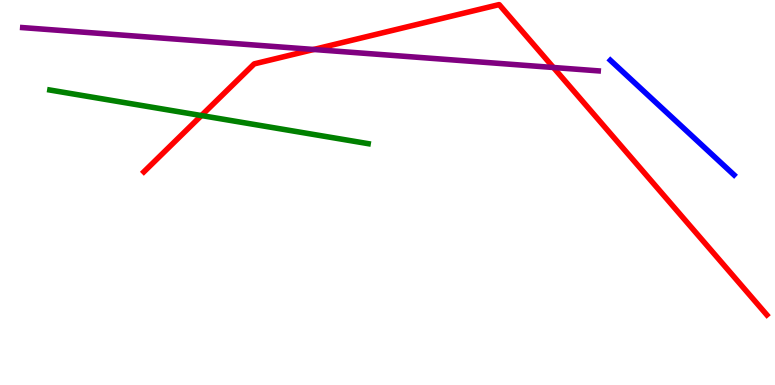[{'lines': ['blue', 'red'], 'intersections': []}, {'lines': ['green', 'red'], 'intersections': [{'x': 2.6, 'y': 7.0}]}, {'lines': ['purple', 'red'], 'intersections': [{'x': 4.05, 'y': 8.71}, {'x': 7.14, 'y': 8.25}]}, {'lines': ['blue', 'green'], 'intersections': []}, {'lines': ['blue', 'purple'], 'intersections': []}, {'lines': ['green', 'purple'], 'intersections': []}]